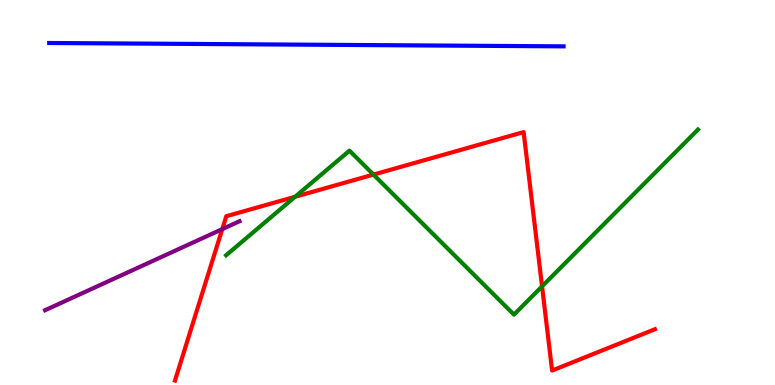[{'lines': ['blue', 'red'], 'intersections': []}, {'lines': ['green', 'red'], 'intersections': [{'x': 3.81, 'y': 4.89}, {'x': 4.82, 'y': 5.47}, {'x': 6.99, 'y': 2.56}]}, {'lines': ['purple', 'red'], 'intersections': [{'x': 2.87, 'y': 4.05}]}, {'lines': ['blue', 'green'], 'intersections': []}, {'lines': ['blue', 'purple'], 'intersections': []}, {'lines': ['green', 'purple'], 'intersections': []}]